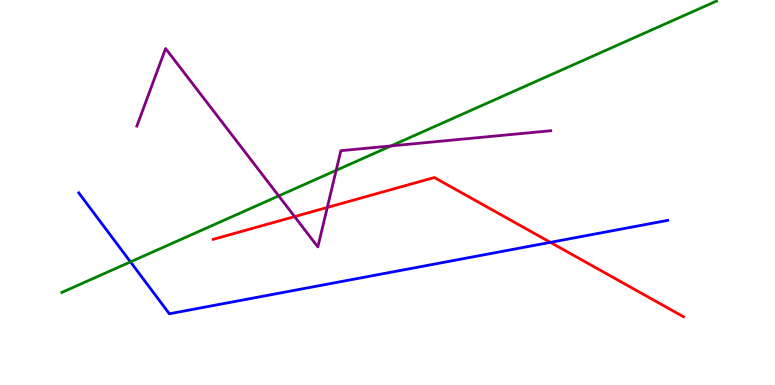[{'lines': ['blue', 'red'], 'intersections': [{'x': 7.1, 'y': 3.7}]}, {'lines': ['green', 'red'], 'intersections': []}, {'lines': ['purple', 'red'], 'intersections': [{'x': 3.8, 'y': 4.37}, {'x': 4.22, 'y': 4.61}]}, {'lines': ['blue', 'green'], 'intersections': [{'x': 1.68, 'y': 3.2}]}, {'lines': ['blue', 'purple'], 'intersections': []}, {'lines': ['green', 'purple'], 'intersections': [{'x': 3.6, 'y': 4.91}, {'x': 4.34, 'y': 5.58}, {'x': 5.05, 'y': 6.21}]}]